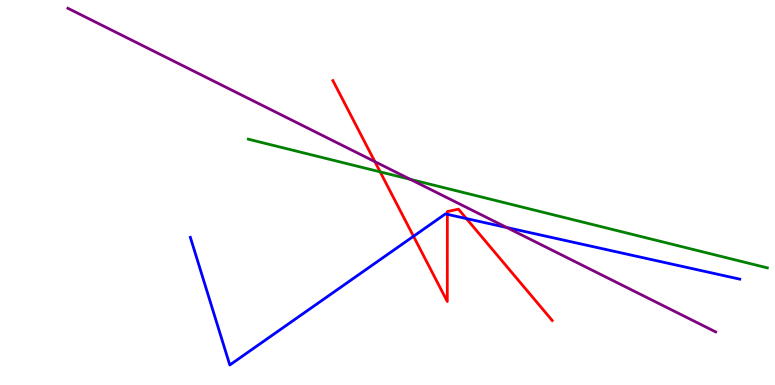[{'lines': ['blue', 'red'], 'intersections': [{'x': 5.34, 'y': 3.86}, {'x': 5.77, 'y': 4.43}, {'x': 6.02, 'y': 4.32}]}, {'lines': ['green', 'red'], 'intersections': [{'x': 4.91, 'y': 5.54}]}, {'lines': ['purple', 'red'], 'intersections': [{'x': 4.84, 'y': 5.8}]}, {'lines': ['blue', 'green'], 'intersections': []}, {'lines': ['blue', 'purple'], 'intersections': [{'x': 6.54, 'y': 4.09}]}, {'lines': ['green', 'purple'], 'intersections': [{'x': 5.29, 'y': 5.34}]}]